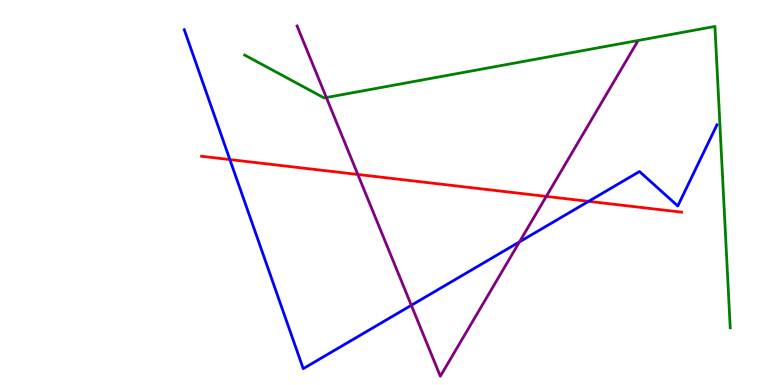[{'lines': ['blue', 'red'], 'intersections': [{'x': 2.97, 'y': 5.86}, {'x': 7.6, 'y': 4.77}]}, {'lines': ['green', 'red'], 'intersections': []}, {'lines': ['purple', 'red'], 'intersections': [{'x': 4.62, 'y': 5.47}, {'x': 7.05, 'y': 4.9}]}, {'lines': ['blue', 'green'], 'intersections': []}, {'lines': ['blue', 'purple'], 'intersections': [{'x': 5.31, 'y': 2.07}, {'x': 6.7, 'y': 3.72}]}, {'lines': ['green', 'purple'], 'intersections': [{'x': 4.21, 'y': 7.47}]}]